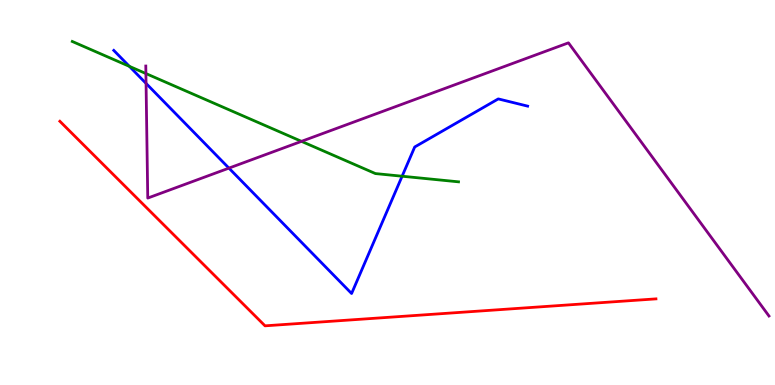[{'lines': ['blue', 'red'], 'intersections': []}, {'lines': ['green', 'red'], 'intersections': []}, {'lines': ['purple', 'red'], 'intersections': []}, {'lines': ['blue', 'green'], 'intersections': [{'x': 1.67, 'y': 8.28}, {'x': 5.19, 'y': 5.42}]}, {'lines': ['blue', 'purple'], 'intersections': [{'x': 1.88, 'y': 7.83}, {'x': 2.95, 'y': 5.63}]}, {'lines': ['green', 'purple'], 'intersections': [{'x': 1.88, 'y': 8.09}, {'x': 3.89, 'y': 6.33}]}]